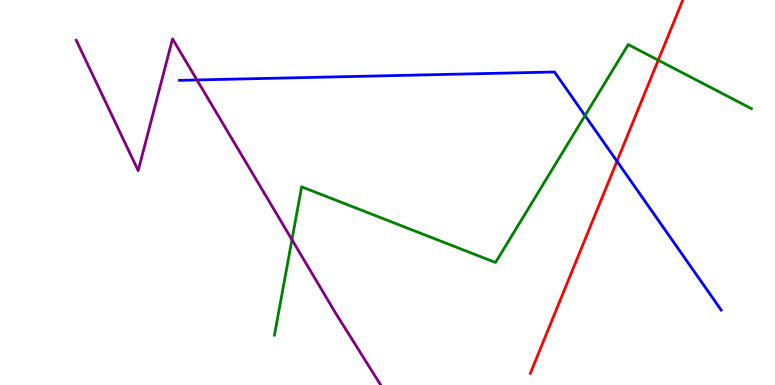[{'lines': ['blue', 'red'], 'intersections': [{'x': 7.96, 'y': 5.81}]}, {'lines': ['green', 'red'], 'intersections': [{'x': 8.49, 'y': 8.44}]}, {'lines': ['purple', 'red'], 'intersections': []}, {'lines': ['blue', 'green'], 'intersections': [{'x': 7.55, 'y': 7.0}]}, {'lines': ['blue', 'purple'], 'intersections': [{'x': 2.54, 'y': 7.92}]}, {'lines': ['green', 'purple'], 'intersections': [{'x': 3.77, 'y': 3.77}]}]